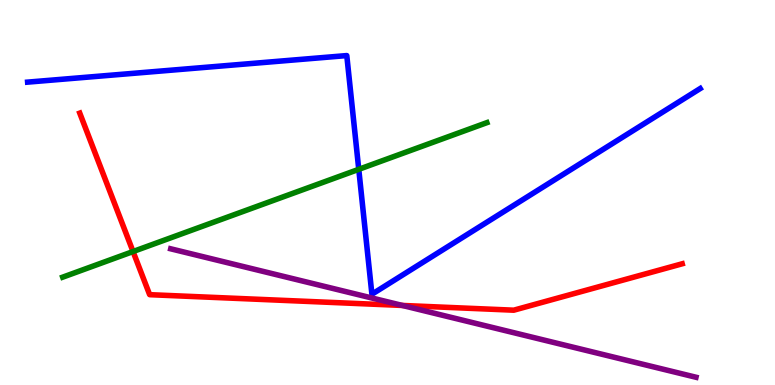[{'lines': ['blue', 'red'], 'intersections': []}, {'lines': ['green', 'red'], 'intersections': [{'x': 1.72, 'y': 3.47}]}, {'lines': ['purple', 'red'], 'intersections': [{'x': 5.19, 'y': 2.07}]}, {'lines': ['blue', 'green'], 'intersections': [{'x': 4.63, 'y': 5.6}]}, {'lines': ['blue', 'purple'], 'intersections': []}, {'lines': ['green', 'purple'], 'intersections': []}]